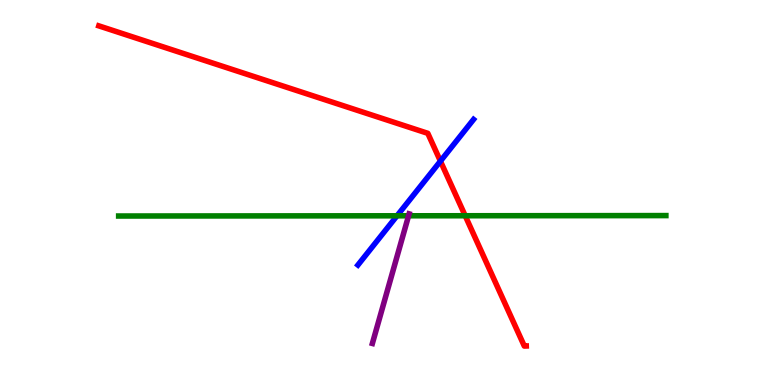[{'lines': ['blue', 'red'], 'intersections': [{'x': 5.68, 'y': 5.81}]}, {'lines': ['green', 'red'], 'intersections': [{'x': 6.0, 'y': 4.4}]}, {'lines': ['purple', 'red'], 'intersections': []}, {'lines': ['blue', 'green'], 'intersections': [{'x': 5.12, 'y': 4.39}]}, {'lines': ['blue', 'purple'], 'intersections': []}, {'lines': ['green', 'purple'], 'intersections': [{'x': 5.27, 'y': 4.4}]}]